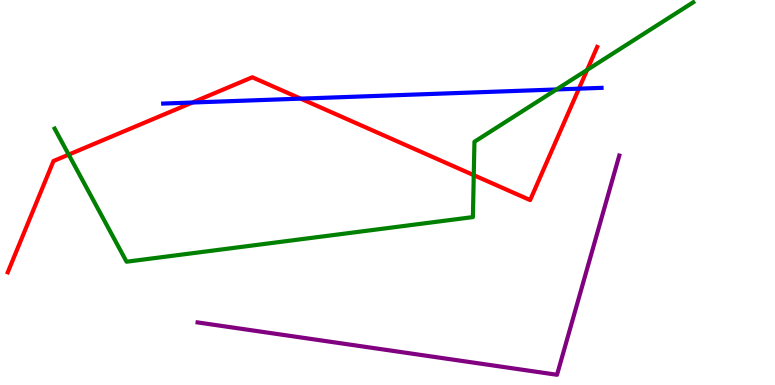[{'lines': ['blue', 'red'], 'intersections': [{'x': 2.48, 'y': 7.34}, {'x': 3.88, 'y': 7.44}, {'x': 7.47, 'y': 7.7}]}, {'lines': ['green', 'red'], 'intersections': [{'x': 0.886, 'y': 5.98}, {'x': 6.11, 'y': 5.45}, {'x': 7.58, 'y': 8.18}]}, {'lines': ['purple', 'red'], 'intersections': []}, {'lines': ['blue', 'green'], 'intersections': [{'x': 7.18, 'y': 7.68}]}, {'lines': ['blue', 'purple'], 'intersections': []}, {'lines': ['green', 'purple'], 'intersections': []}]